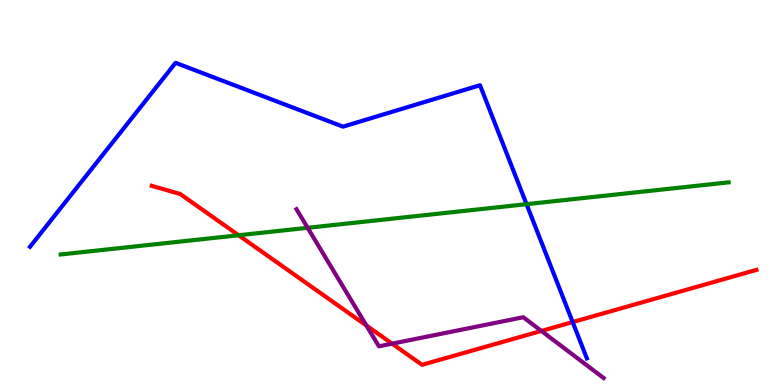[{'lines': ['blue', 'red'], 'intersections': [{'x': 7.39, 'y': 1.63}]}, {'lines': ['green', 'red'], 'intersections': [{'x': 3.08, 'y': 3.89}]}, {'lines': ['purple', 'red'], 'intersections': [{'x': 4.73, 'y': 1.55}, {'x': 5.06, 'y': 1.07}, {'x': 6.99, 'y': 1.4}]}, {'lines': ['blue', 'green'], 'intersections': [{'x': 6.79, 'y': 4.7}]}, {'lines': ['blue', 'purple'], 'intersections': []}, {'lines': ['green', 'purple'], 'intersections': [{'x': 3.97, 'y': 4.08}]}]